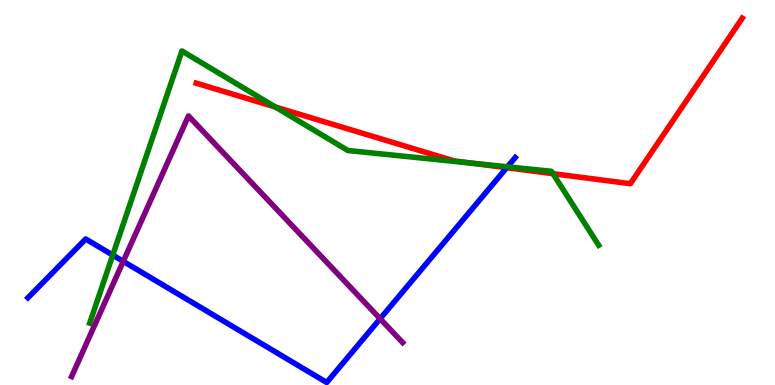[{'lines': ['blue', 'red'], 'intersections': [{'x': 6.54, 'y': 5.64}]}, {'lines': ['green', 'red'], 'intersections': [{'x': 3.55, 'y': 7.22}, {'x': 6.08, 'y': 5.76}, {'x': 7.13, 'y': 5.49}]}, {'lines': ['purple', 'red'], 'intersections': []}, {'lines': ['blue', 'green'], 'intersections': [{'x': 1.45, 'y': 3.37}, {'x': 6.55, 'y': 5.67}]}, {'lines': ['blue', 'purple'], 'intersections': [{'x': 1.59, 'y': 3.21}, {'x': 4.9, 'y': 1.72}]}, {'lines': ['green', 'purple'], 'intersections': []}]